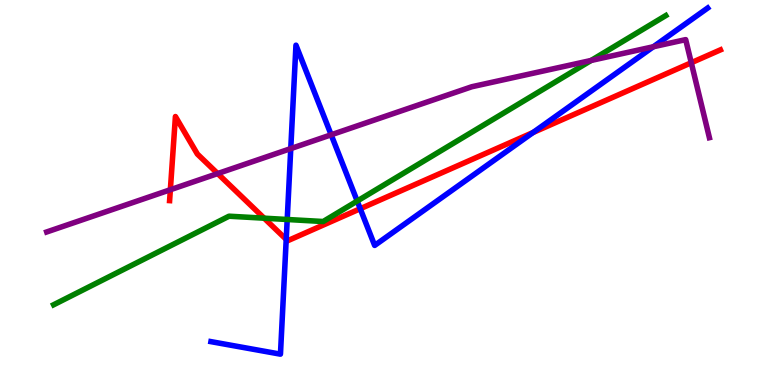[{'lines': ['blue', 'red'], 'intersections': [{'x': 3.69, 'y': 3.78}, {'x': 4.65, 'y': 4.58}, {'x': 6.88, 'y': 6.56}]}, {'lines': ['green', 'red'], 'intersections': [{'x': 3.41, 'y': 4.33}]}, {'lines': ['purple', 'red'], 'intersections': [{'x': 2.2, 'y': 5.07}, {'x': 2.81, 'y': 5.49}, {'x': 8.92, 'y': 8.37}]}, {'lines': ['blue', 'green'], 'intersections': [{'x': 3.71, 'y': 4.3}, {'x': 4.61, 'y': 4.78}]}, {'lines': ['blue', 'purple'], 'intersections': [{'x': 3.75, 'y': 6.14}, {'x': 4.27, 'y': 6.5}, {'x': 8.43, 'y': 8.79}]}, {'lines': ['green', 'purple'], 'intersections': [{'x': 7.63, 'y': 8.43}]}]